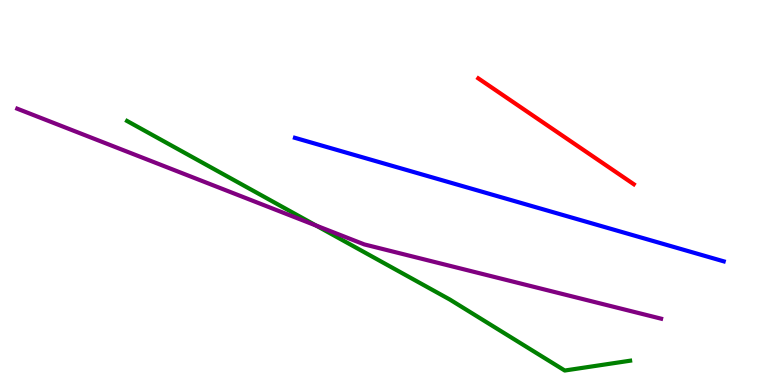[{'lines': ['blue', 'red'], 'intersections': []}, {'lines': ['green', 'red'], 'intersections': []}, {'lines': ['purple', 'red'], 'intersections': []}, {'lines': ['blue', 'green'], 'intersections': []}, {'lines': ['blue', 'purple'], 'intersections': []}, {'lines': ['green', 'purple'], 'intersections': [{'x': 4.08, 'y': 4.14}]}]